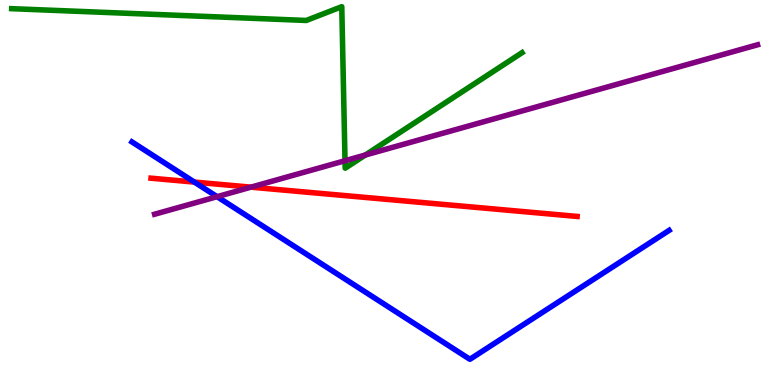[{'lines': ['blue', 'red'], 'intersections': [{'x': 2.51, 'y': 5.27}]}, {'lines': ['green', 'red'], 'intersections': []}, {'lines': ['purple', 'red'], 'intersections': [{'x': 3.24, 'y': 5.14}]}, {'lines': ['blue', 'green'], 'intersections': []}, {'lines': ['blue', 'purple'], 'intersections': [{'x': 2.8, 'y': 4.89}]}, {'lines': ['green', 'purple'], 'intersections': [{'x': 4.45, 'y': 5.83}, {'x': 4.71, 'y': 5.97}]}]